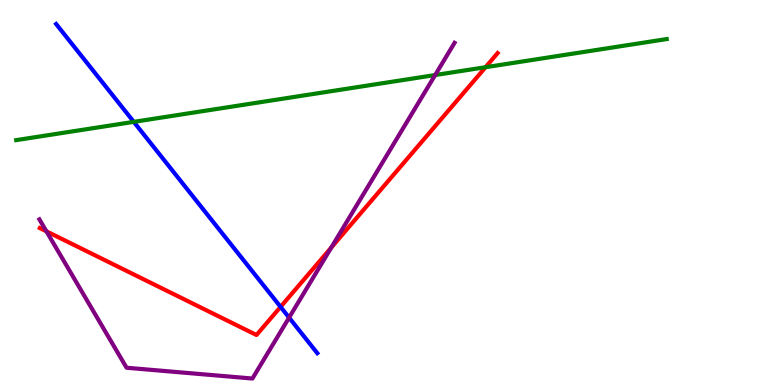[{'lines': ['blue', 'red'], 'intersections': [{'x': 3.62, 'y': 2.03}]}, {'lines': ['green', 'red'], 'intersections': [{'x': 6.27, 'y': 8.25}]}, {'lines': ['purple', 'red'], 'intersections': [{'x': 0.599, 'y': 3.99}, {'x': 4.27, 'y': 3.57}]}, {'lines': ['blue', 'green'], 'intersections': [{'x': 1.73, 'y': 6.83}]}, {'lines': ['blue', 'purple'], 'intersections': [{'x': 3.73, 'y': 1.75}]}, {'lines': ['green', 'purple'], 'intersections': [{'x': 5.61, 'y': 8.05}]}]